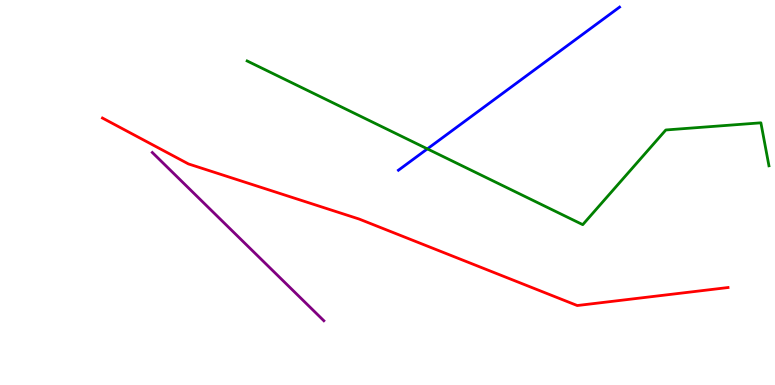[{'lines': ['blue', 'red'], 'intersections': []}, {'lines': ['green', 'red'], 'intersections': []}, {'lines': ['purple', 'red'], 'intersections': []}, {'lines': ['blue', 'green'], 'intersections': [{'x': 5.51, 'y': 6.13}]}, {'lines': ['blue', 'purple'], 'intersections': []}, {'lines': ['green', 'purple'], 'intersections': []}]